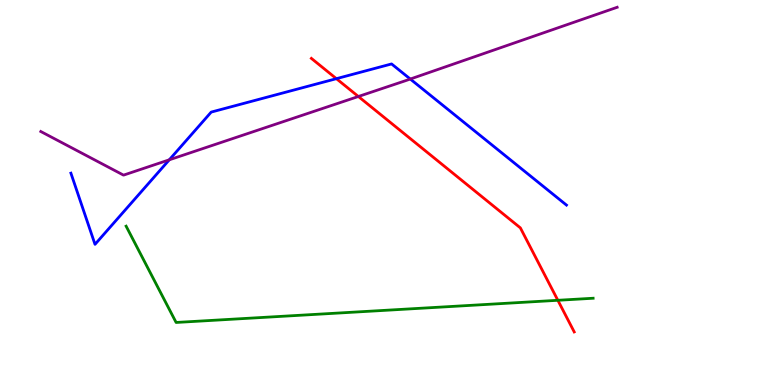[{'lines': ['blue', 'red'], 'intersections': [{'x': 4.34, 'y': 7.96}]}, {'lines': ['green', 'red'], 'intersections': [{'x': 7.2, 'y': 2.2}]}, {'lines': ['purple', 'red'], 'intersections': [{'x': 4.62, 'y': 7.49}]}, {'lines': ['blue', 'green'], 'intersections': []}, {'lines': ['blue', 'purple'], 'intersections': [{'x': 2.18, 'y': 5.85}, {'x': 5.29, 'y': 7.95}]}, {'lines': ['green', 'purple'], 'intersections': []}]